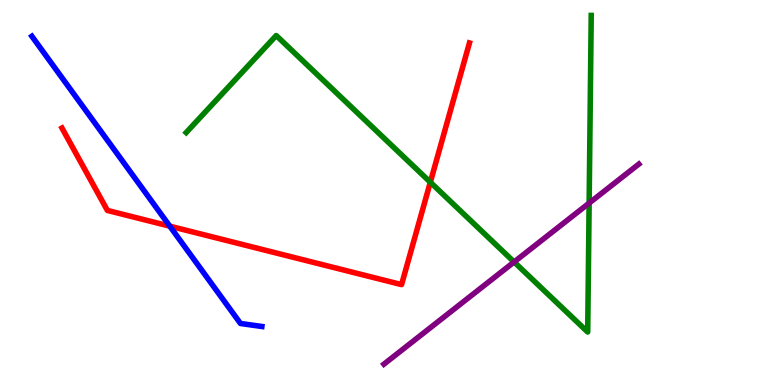[{'lines': ['blue', 'red'], 'intersections': [{'x': 2.19, 'y': 4.13}]}, {'lines': ['green', 'red'], 'intersections': [{'x': 5.55, 'y': 5.27}]}, {'lines': ['purple', 'red'], 'intersections': []}, {'lines': ['blue', 'green'], 'intersections': []}, {'lines': ['blue', 'purple'], 'intersections': []}, {'lines': ['green', 'purple'], 'intersections': [{'x': 6.63, 'y': 3.2}, {'x': 7.6, 'y': 4.72}]}]